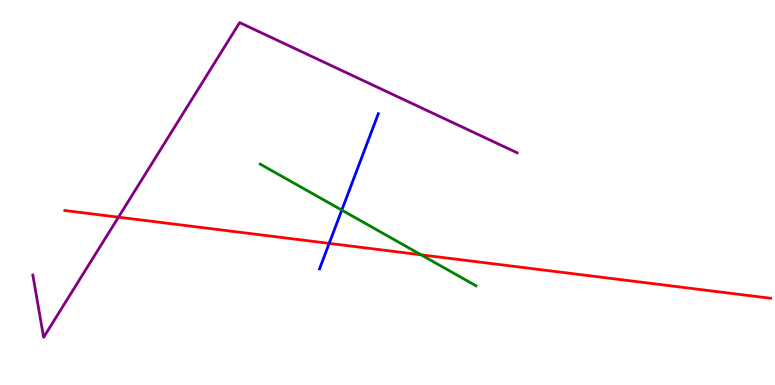[{'lines': ['blue', 'red'], 'intersections': [{'x': 4.25, 'y': 3.68}]}, {'lines': ['green', 'red'], 'intersections': [{'x': 5.43, 'y': 3.38}]}, {'lines': ['purple', 'red'], 'intersections': [{'x': 1.53, 'y': 4.36}]}, {'lines': ['blue', 'green'], 'intersections': [{'x': 4.41, 'y': 4.54}]}, {'lines': ['blue', 'purple'], 'intersections': []}, {'lines': ['green', 'purple'], 'intersections': []}]